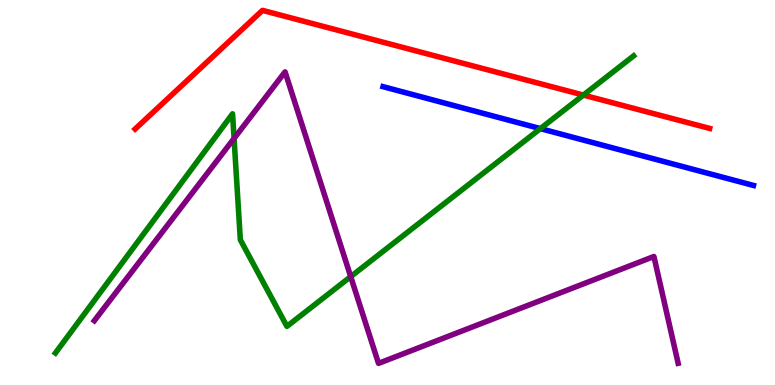[{'lines': ['blue', 'red'], 'intersections': []}, {'lines': ['green', 'red'], 'intersections': [{'x': 7.53, 'y': 7.53}]}, {'lines': ['purple', 'red'], 'intersections': []}, {'lines': ['blue', 'green'], 'intersections': [{'x': 6.97, 'y': 6.66}]}, {'lines': ['blue', 'purple'], 'intersections': []}, {'lines': ['green', 'purple'], 'intersections': [{'x': 3.02, 'y': 6.41}, {'x': 4.53, 'y': 2.82}]}]